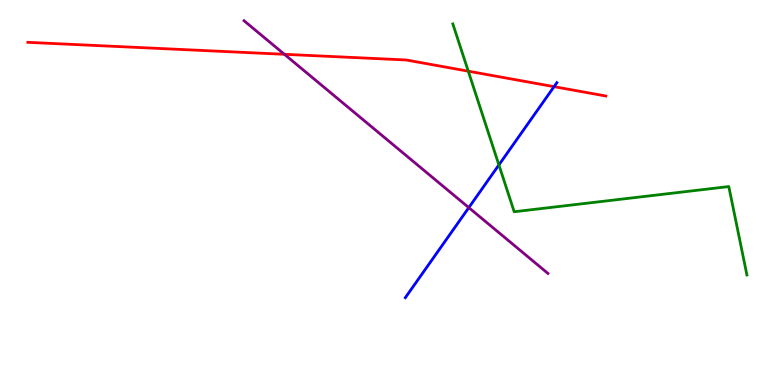[{'lines': ['blue', 'red'], 'intersections': [{'x': 7.15, 'y': 7.75}]}, {'lines': ['green', 'red'], 'intersections': [{'x': 6.04, 'y': 8.15}]}, {'lines': ['purple', 'red'], 'intersections': [{'x': 3.67, 'y': 8.59}]}, {'lines': ['blue', 'green'], 'intersections': [{'x': 6.44, 'y': 5.72}]}, {'lines': ['blue', 'purple'], 'intersections': [{'x': 6.05, 'y': 4.61}]}, {'lines': ['green', 'purple'], 'intersections': []}]